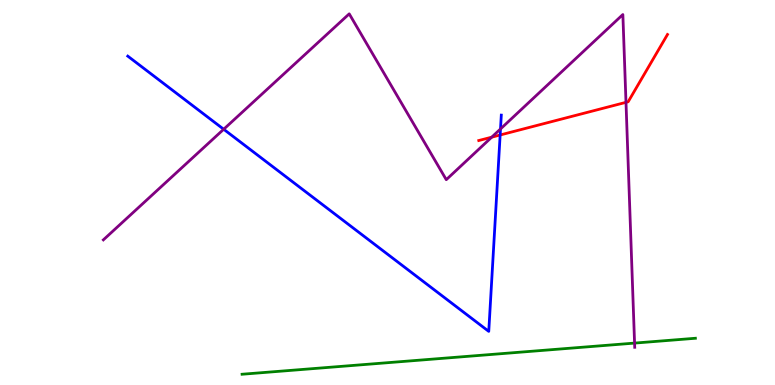[{'lines': ['blue', 'red'], 'intersections': [{'x': 6.45, 'y': 6.49}]}, {'lines': ['green', 'red'], 'intersections': []}, {'lines': ['purple', 'red'], 'intersections': [{'x': 6.34, 'y': 6.44}, {'x': 8.08, 'y': 7.34}]}, {'lines': ['blue', 'green'], 'intersections': []}, {'lines': ['blue', 'purple'], 'intersections': [{'x': 2.89, 'y': 6.64}, {'x': 6.46, 'y': 6.65}]}, {'lines': ['green', 'purple'], 'intersections': [{'x': 8.19, 'y': 1.09}]}]